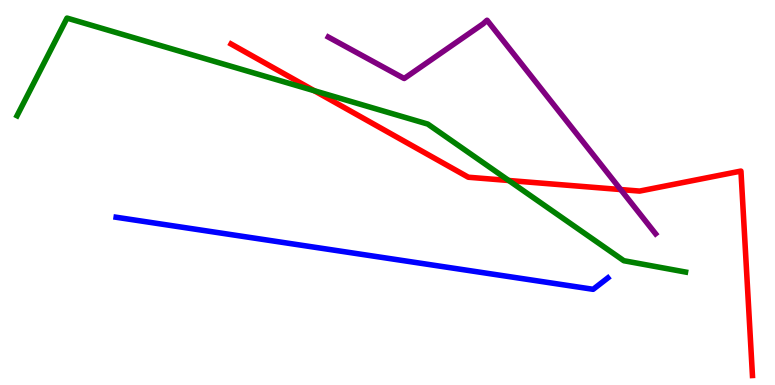[{'lines': ['blue', 'red'], 'intersections': []}, {'lines': ['green', 'red'], 'intersections': [{'x': 4.06, 'y': 7.64}, {'x': 6.56, 'y': 5.31}]}, {'lines': ['purple', 'red'], 'intersections': [{'x': 8.01, 'y': 5.08}]}, {'lines': ['blue', 'green'], 'intersections': []}, {'lines': ['blue', 'purple'], 'intersections': []}, {'lines': ['green', 'purple'], 'intersections': []}]